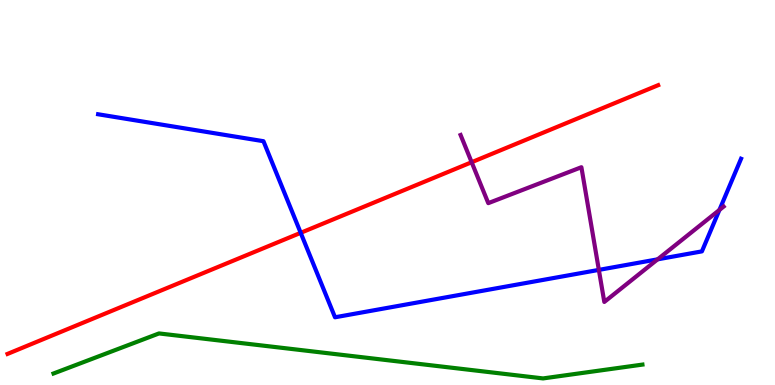[{'lines': ['blue', 'red'], 'intersections': [{'x': 3.88, 'y': 3.95}]}, {'lines': ['green', 'red'], 'intersections': []}, {'lines': ['purple', 'red'], 'intersections': [{'x': 6.09, 'y': 5.79}]}, {'lines': ['blue', 'green'], 'intersections': []}, {'lines': ['blue', 'purple'], 'intersections': [{'x': 7.73, 'y': 2.99}, {'x': 8.49, 'y': 3.26}, {'x': 9.28, 'y': 4.55}]}, {'lines': ['green', 'purple'], 'intersections': []}]